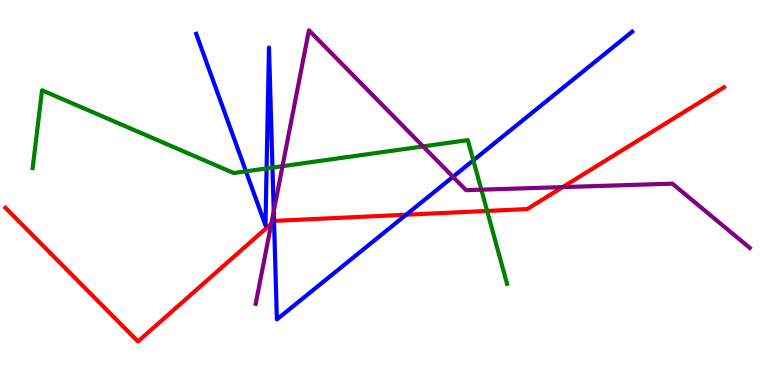[{'lines': ['blue', 'red'], 'intersections': [{'x': 3.54, 'y': 4.25}, {'x': 5.24, 'y': 4.42}]}, {'lines': ['green', 'red'], 'intersections': [{'x': 6.29, 'y': 4.52}]}, {'lines': ['purple', 'red'], 'intersections': [{'x': 3.5, 'y': 4.19}, {'x': 7.26, 'y': 5.14}]}, {'lines': ['blue', 'green'], 'intersections': [{'x': 3.17, 'y': 5.55}, {'x': 3.44, 'y': 5.63}, {'x': 3.52, 'y': 5.65}, {'x': 6.11, 'y': 5.83}]}, {'lines': ['blue', 'purple'], 'intersections': [{'x': 3.53, 'y': 4.52}, {'x': 5.84, 'y': 5.41}]}, {'lines': ['green', 'purple'], 'intersections': [{'x': 3.65, 'y': 5.68}, {'x': 5.46, 'y': 6.2}, {'x': 6.21, 'y': 5.07}]}]